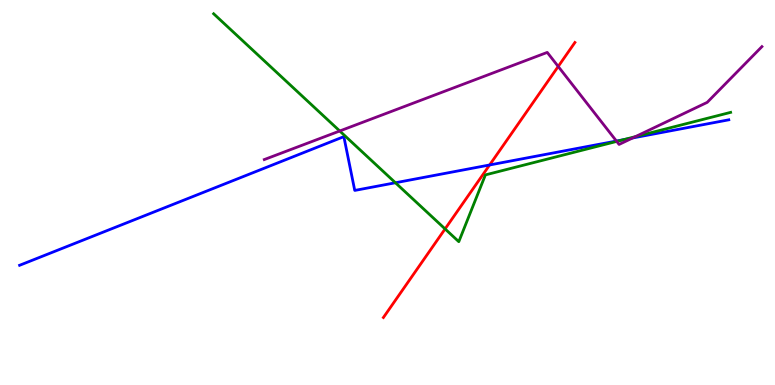[{'lines': ['blue', 'red'], 'intersections': [{'x': 6.32, 'y': 5.72}]}, {'lines': ['green', 'red'], 'intersections': [{'x': 5.74, 'y': 4.05}]}, {'lines': ['purple', 'red'], 'intersections': [{'x': 7.2, 'y': 8.27}]}, {'lines': ['blue', 'green'], 'intersections': [{'x': 5.1, 'y': 5.25}, {'x': 8.04, 'y': 6.37}]}, {'lines': ['blue', 'purple'], 'intersections': [{'x': 7.95, 'y': 6.34}, {'x': 8.16, 'y': 6.42}]}, {'lines': ['green', 'purple'], 'intersections': [{'x': 4.38, 'y': 6.6}, {'x': 7.96, 'y': 6.33}, {'x': 8.2, 'y': 6.45}]}]